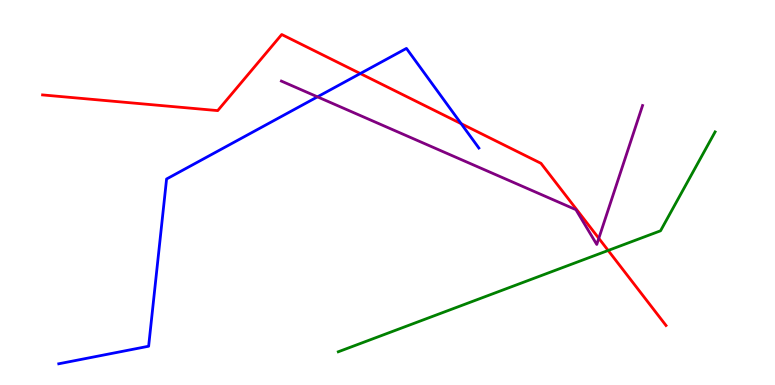[{'lines': ['blue', 'red'], 'intersections': [{'x': 4.65, 'y': 8.09}, {'x': 5.95, 'y': 6.79}]}, {'lines': ['green', 'red'], 'intersections': [{'x': 7.85, 'y': 3.49}]}, {'lines': ['purple', 'red'], 'intersections': [{'x': 7.73, 'y': 3.81}]}, {'lines': ['blue', 'green'], 'intersections': []}, {'lines': ['blue', 'purple'], 'intersections': [{'x': 4.1, 'y': 7.48}]}, {'lines': ['green', 'purple'], 'intersections': []}]